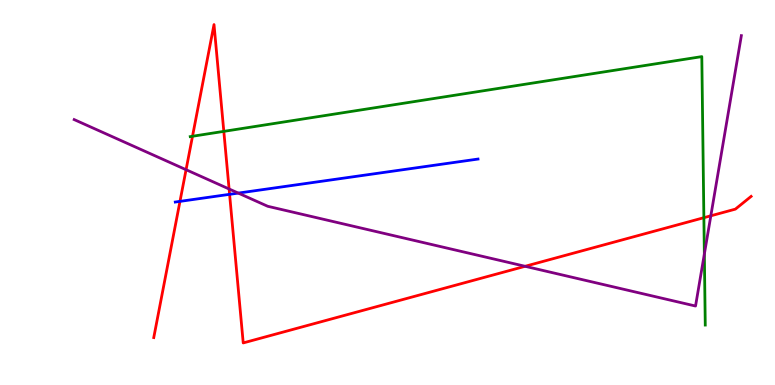[{'lines': ['blue', 'red'], 'intersections': [{'x': 2.32, 'y': 4.77}, {'x': 2.96, 'y': 4.95}]}, {'lines': ['green', 'red'], 'intersections': [{'x': 2.48, 'y': 6.46}, {'x': 2.89, 'y': 6.59}, {'x': 9.08, 'y': 4.35}]}, {'lines': ['purple', 'red'], 'intersections': [{'x': 2.4, 'y': 5.59}, {'x': 2.96, 'y': 5.09}, {'x': 6.78, 'y': 3.08}, {'x': 9.17, 'y': 4.39}]}, {'lines': ['blue', 'green'], 'intersections': []}, {'lines': ['blue', 'purple'], 'intersections': [{'x': 3.07, 'y': 4.98}]}, {'lines': ['green', 'purple'], 'intersections': [{'x': 9.09, 'y': 3.4}]}]